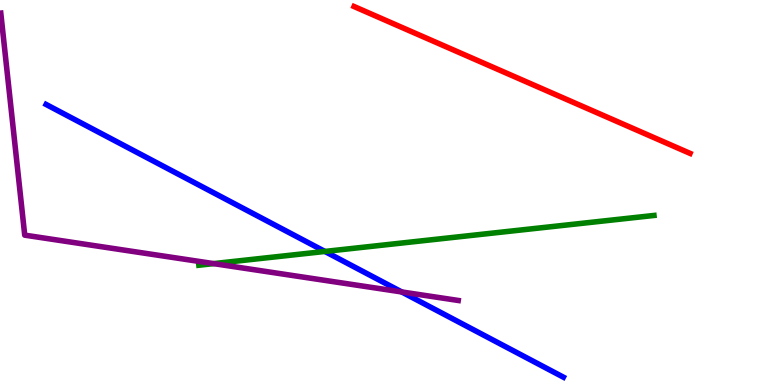[{'lines': ['blue', 'red'], 'intersections': []}, {'lines': ['green', 'red'], 'intersections': []}, {'lines': ['purple', 'red'], 'intersections': []}, {'lines': ['blue', 'green'], 'intersections': [{'x': 4.19, 'y': 3.47}]}, {'lines': ['blue', 'purple'], 'intersections': [{'x': 5.18, 'y': 2.42}]}, {'lines': ['green', 'purple'], 'intersections': [{'x': 2.76, 'y': 3.15}]}]